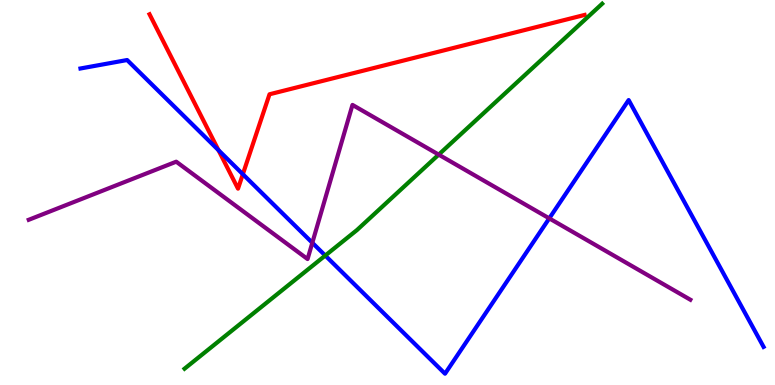[{'lines': ['blue', 'red'], 'intersections': [{'x': 2.82, 'y': 6.1}, {'x': 3.13, 'y': 5.48}]}, {'lines': ['green', 'red'], 'intersections': []}, {'lines': ['purple', 'red'], 'intersections': []}, {'lines': ['blue', 'green'], 'intersections': [{'x': 4.2, 'y': 3.36}]}, {'lines': ['blue', 'purple'], 'intersections': [{'x': 4.03, 'y': 3.69}, {'x': 7.09, 'y': 4.33}]}, {'lines': ['green', 'purple'], 'intersections': [{'x': 5.66, 'y': 5.98}]}]